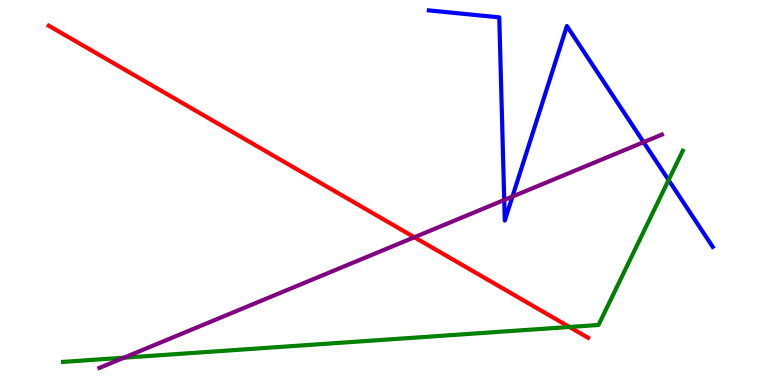[{'lines': ['blue', 'red'], 'intersections': []}, {'lines': ['green', 'red'], 'intersections': [{'x': 7.35, 'y': 1.51}]}, {'lines': ['purple', 'red'], 'intersections': [{'x': 5.35, 'y': 3.84}]}, {'lines': ['blue', 'green'], 'intersections': [{'x': 8.63, 'y': 5.32}]}, {'lines': ['blue', 'purple'], 'intersections': [{'x': 6.51, 'y': 4.81}, {'x': 6.61, 'y': 4.89}, {'x': 8.3, 'y': 6.31}]}, {'lines': ['green', 'purple'], 'intersections': [{'x': 1.6, 'y': 0.709}]}]